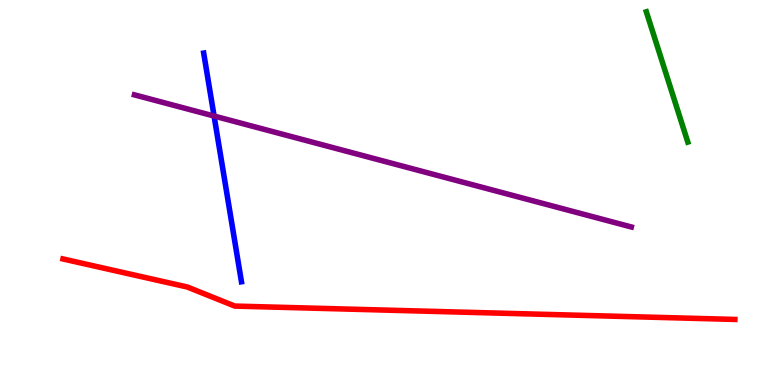[{'lines': ['blue', 'red'], 'intersections': []}, {'lines': ['green', 'red'], 'intersections': []}, {'lines': ['purple', 'red'], 'intersections': []}, {'lines': ['blue', 'green'], 'intersections': []}, {'lines': ['blue', 'purple'], 'intersections': [{'x': 2.76, 'y': 6.99}]}, {'lines': ['green', 'purple'], 'intersections': []}]